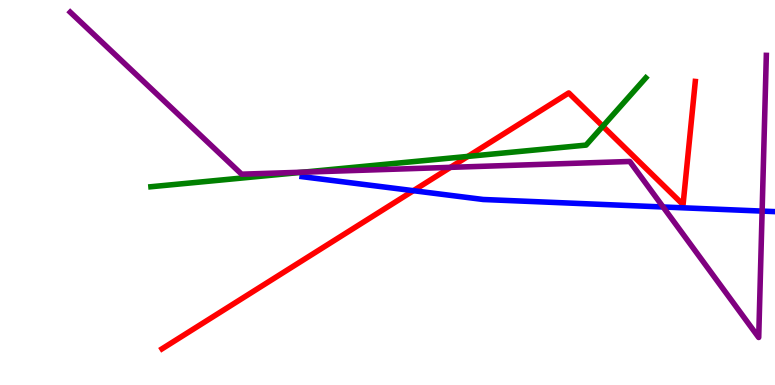[{'lines': ['blue', 'red'], 'intersections': [{'x': 5.33, 'y': 5.05}]}, {'lines': ['green', 'red'], 'intersections': [{'x': 6.04, 'y': 5.94}, {'x': 7.78, 'y': 6.72}]}, {'lines': ['purple', 'red'], 'intersections': [{'x': 5.81, 'y': 5.65}]}, {'lines': ['blue', 'green'], 'intersections': []}, {'lines': ['blue', 'purple'], 'intersections': [{'x': 8.56, 'y': 4.62}, {'x': 9.83, 'y': 4.52}]}, {'lines': ['green', 'purple'], 'intersections': [{'x': 3.91, 'y': 5.53}]}]